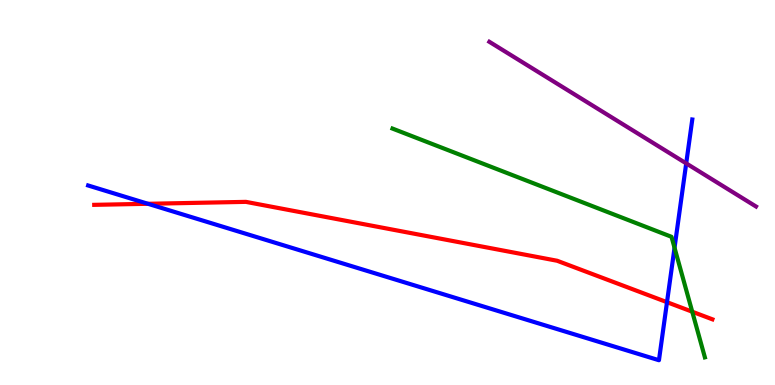[{'lines': ['blue', 'red'], 'intersections': [{'x': 1.91, 'y': 4.71}, {'x': 8.61, 'y': 2.15}]}, {'lines': ['green', 'red'], 'intersections': [{'x': 8.93, 'y': 1.9}]}, {'lines': ['purple', 'red'], 'intersections': []}, {'lines': ['blue', 'green'], 'intersections': [{'x': 8.7, 'y': 3.56}]}, {'lines': ['blue', 'purple'], 'intersections': [{'x': 8.85, 'y': 5.76}]}, {'lines': ['green', 'purple'], 'intersections': []}]